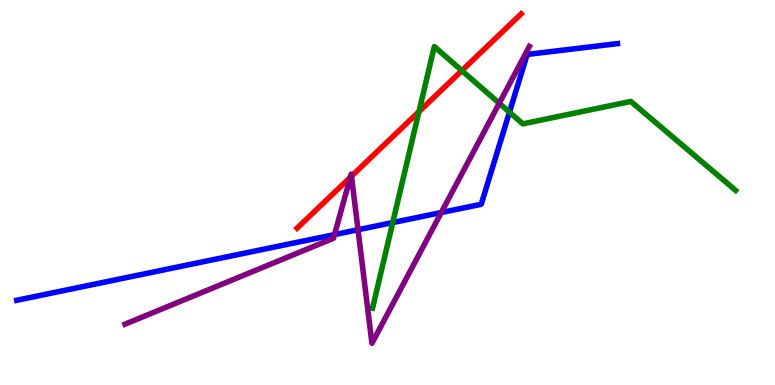[{'lines': ['blue', 'red'], 'intersections': []}, {'lines': ['green', 'red'], 'intersections': [{'x': 5.41, 'y': 7.1}, {'x': 5.96, 'y': 8.17}]}, {'lines': ['purple', 'red'], 'intersections': [{'x': 4.52, 'y': 5.4}, {'x': 4.54, 'y': 5.42}]}, {'lines': ['blue', 'green'], 'intersections': [{'x': 5.07, 'y': 4.22}, {'x': 6.57, 'y': 7.09}]}, {'lines': ['blue', 'purple'], 'intersections': [{'x': 4.32, 'y': 3.91}, {'x': 4.62, 'y': 4.03}, {'x': 5.69, 'y': 4.48}]}, {'lines': ['green', 'purple'], 'intersections': [{'x': 6.44, 'y': 7.32}]}]